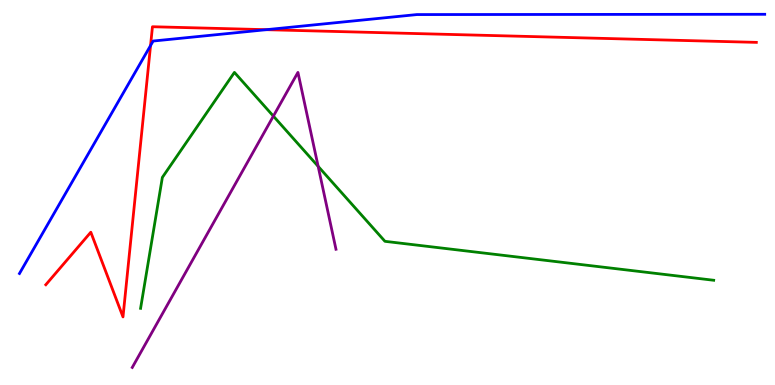[{'lines': ['blue', 'red'], 'intersections': [{'x': 1.94, 'y': 8.82}, {'x': 3.44, 'y': 9.23}]}, {'lines': ['green', 'red'], 'intersections': []}, {'lines': ['purple', 'red'], 'intersections': []}, {'lines': ['blue', 'green'], 'intersections': []}, {'lines': ['blue', 'purple'], 'intersections': []}, {'lines': ['green', 'purple'], 'intersections': [{'x': 3.53, 'y': 6.98}, {'x': 4.11, 'y': 5.68}]}]